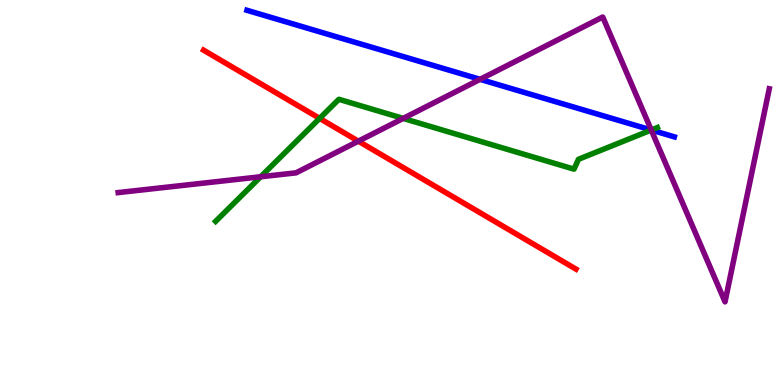[{'lines': ['blue', 'red'], 'intersections': []}, {'lines': ['green', 'red'], 'intersections': [{'x': 4.12, 'y': 6.93}]}, {'lines': ['purple', 'red'], 'intersections': [{'x': 4.62, 'y': 6.33}]}, {'lines': ['blue', 'green'], 'intersections': [{'x': 8.4, 'y': 6.62}]}, {'lines': ['blue', 'purple'], 'intersections': [{'x': 6.19, 'y': 7.94}, {'x': 8.4, 'y': 6.62}]}, {'lines': ['green', 'purple'], 'intersections': [{'x': 3.36, 'y': 5.41}, {'x': 5.2, 'y': 6.92}, {'x': 8.4, 'y': 6.62}]}]